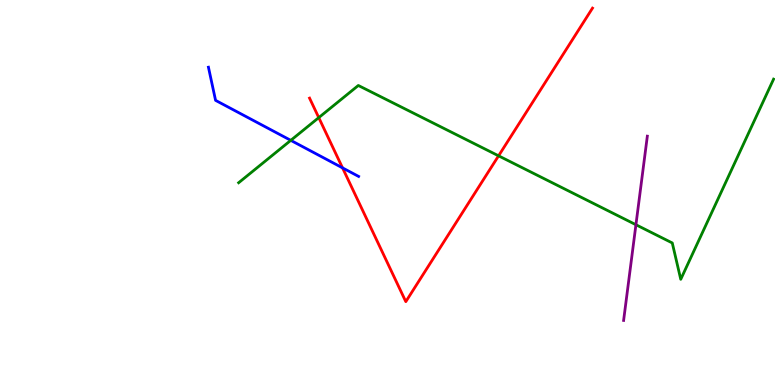[{'lines': ['blue', 'red'], 'intersections': [{'x': 4.42, 'y': 5.64}]}, {'lines': ['green', 'red'], 'intersections': [{'x': 4.11, 'y': 6.94}, {'x': 6.43, 'y': 5.95}]}, {'lines': ['purple', 'red'], 'intersections': []}, {'lines': ['blue', 'green'], 'intersections': [{'x': 3.75, 'y': 6.35}]}, {'lines': ['blue', 'purple'], 'intersections': []}, {'lines': ['green', 'purple'], 'intersections': [{'x': 8.21, 'y': 4.16}]}]